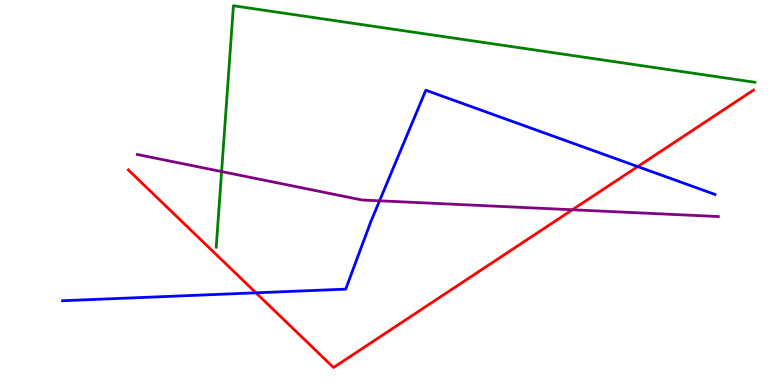[{'lines': ['blue', 'red'], 'intersections': [{'x': 3.3, 'y': 2.39}, {'x': 8.23, 'y': 5.67}]}, {'lines': ['green', 'red'], 'intersections': []}, {'lines': ['purple', 'red'], 'intersections': [{'x': 7.39, 'y': 4.55}]}, {'lines': ['blue', 'green'], 'intersections': []}, {'lines': ['blue', 'purple'], 'intersections': [{'x': 4.9, 'y': 4.78}]}, {'lines': ['green', 'purple'], 'intersections': [{'x': 2.86, 'y': 5.54}]}]